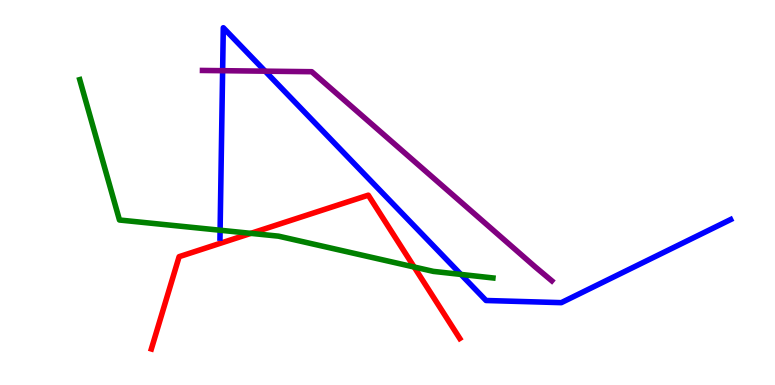[{'lines': ['blue', 'red'], 'intersections': []}, {'lines': ['green', 'red'], 'intersections': [{'x': 3.24, 'y': 3.94}, {'x': 5.34, 'y': 3.06}]}, {'lines': ['purple', 'red'], 'intersections': []}, {'lines': ['blue', 'green'], 'intersections': [{'x': 2.84, 'y': 4.02}, {'x': 5.95, 'y': 2.87}]}, {'lines': ['blue', 'purple'], 'intersections': [{'x': 2.87, 'y': 8.16}, {'x': 3.42, 'y': 8.15}]}, {'lines': ['green', 'purple'], 'intersections': []}]